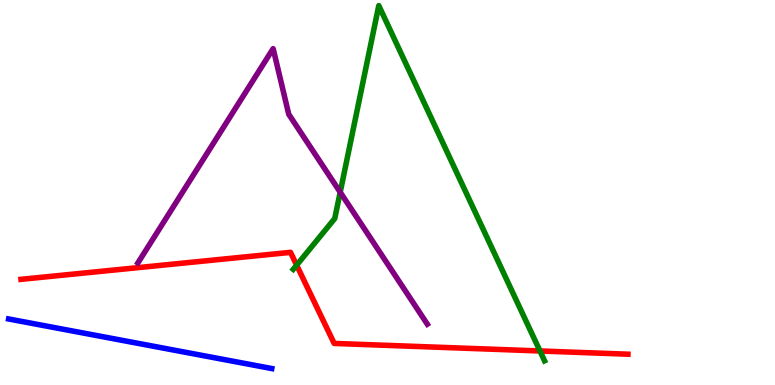[{'lines': ['blue', 'red'], 'intersections': []}, {'lines': ['green', 'red'], 'intersections': [{'x': 3.83, 'y': 3.11}, {'x': 6.97, 'y': 0.884}]}, {'lines': ['purple', 'red'], 'intersections': []}, {'lines': ['blue', 'green'], 'intersections': []}, {'lines': ['blue', 'purple'], 'intersections': []}, {'lines': ['green', 'purple'], 'intersections': [{'x': 4.39, 'y': 5.01}]}]